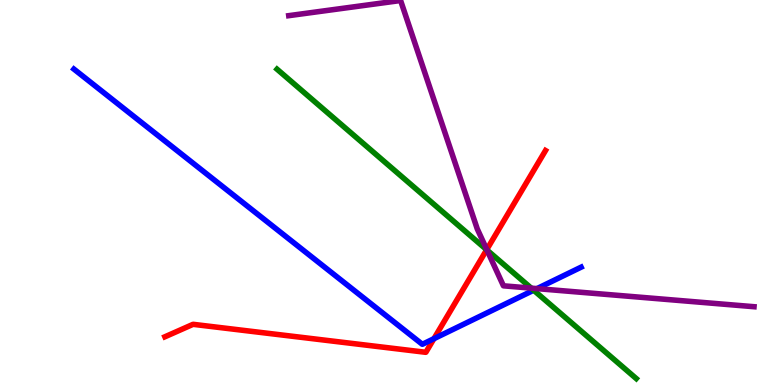[{'lines': ['blue', 'red'], 'intersections': [{'x': 5.6, 'y': 1.2}]}, {'lines': ['green', 'red'], 'intersections': [{'x': 6.28, 'y': 3.51}]}, {'lines': ['purple', 'red'], 'intersections': [{'x': 6.28, 'y': 3.52}]}, {'lines': ['blue', 'green'], 'intersections': [{'x': 6.89, 'y': 2.46}]}, {'lines': ['blue', 'purple'], 'intersections': [{'x': 6.93, 'y': 2.5}]}, {'lines': ['green', 'purple'], 'intersections': [{'x': 6.28, 'y': 3.51}, {'x': 6.85, 'y': 2.52}]}]